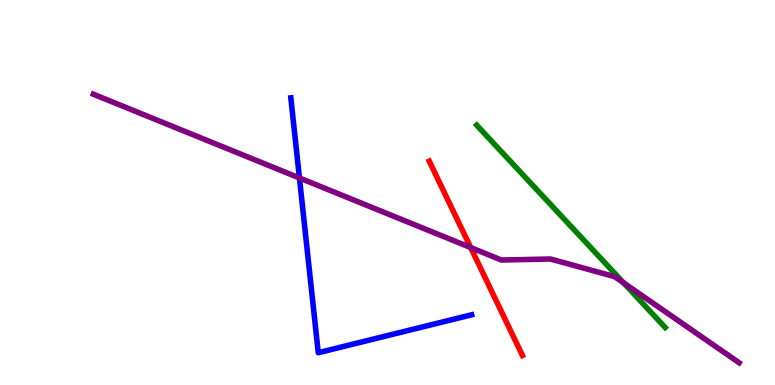[{'lines': ['blue', 'red'], 'intersections': []}, {'lines': ['green', 'red'], 'intersections': []}, {'lines': ['purple', 'red'], 'intersections': [{'x': 6.07, 'y': 3.57}]}, {'lines': ['blue', 'green'], 'intersections': []}, {'lines': ['blue', 'purple'], 'intersections': [{'x': 3.86, 'y': 5.38}]}, {'lines': ['green', 'purple'], 'intersections': [{'x': 8.05, 'y': 2.65}]}]